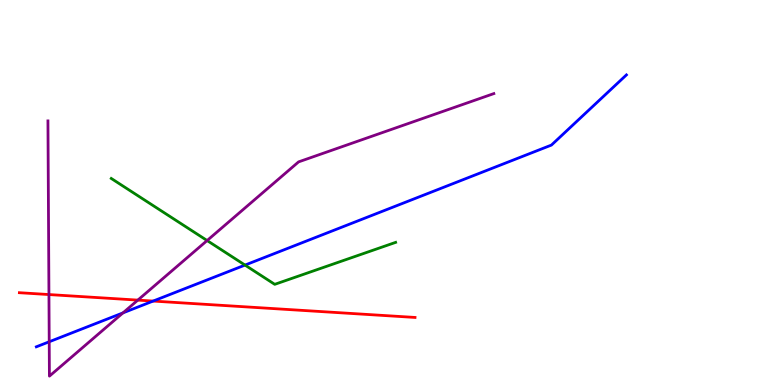[{'lines': ['blue', 'red'], 'intersections': [{'x': 1.98, 'y': 2.18}]}, {'lines': ['green', 'red'], 'intersections': []}, {'lines': ['purple', 'red'], 'intersections': [{'x': 0.632, 'y': 2.35}, {'x': 1.78, 'y': 2.2}]}, {'lines': ['blue', 'green'], 'intersections': [{'x': 3.16, 'y': 3.11}]}, {'lines': ['blue', 'purple'], 'intersections': [{'x': 0.635, 'y': 1.12}, {'x': 1.59, 'y': 1.87}]}, {'lines': ['green', 'purple'], 'intersections': [{'x': 2.67, 'y': 3.75}]}]